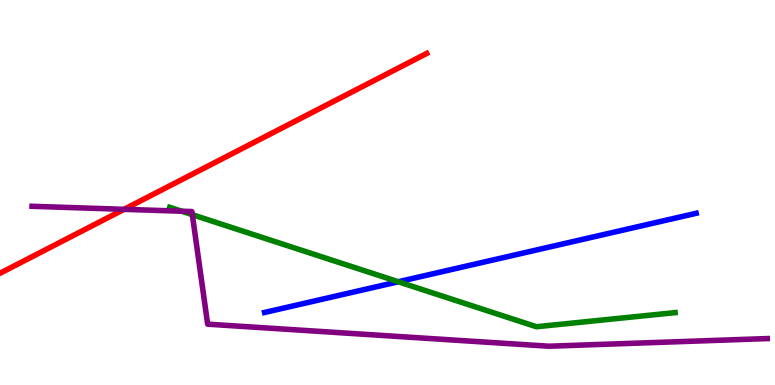[{'lines': ['blue', 'red'], 'intersections': []}, {'lines': ['green', 'red'], 'intersections': []}, {'lines': ['purple', 'red'], 'intersections': [{'x': 1.6, 'y': 4.56}]}, {'lines': ['blue', 'green'], 'intersections': [{'x': 5.14, 'y': 2.68}]}, {'lines': ['blue', 'purple'], 'intersections': []}, {'lines': ['green', 'purple'], 'intersections': [{'x': 2.34, 'y': 4.51}, {'x': 2.48, 'y': 4.42}]}]